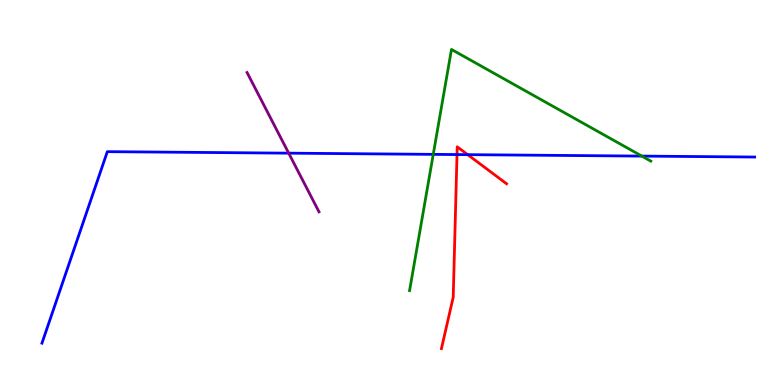[{'lines': ['blue', 'red'], 'intersections': [{'x': 5.9, 'y': 5.99}, {'x': 6.03, 'y': 5.98}]}, {'lines': ['green', 'red'], 'intersections': []}, {'lines': ['purple', 'red'], 'intersections': []}, {'lines': ['blue', 'green'], 'intersections': [{'x': 5.59, 'y': 5.99}, {'x': 8.28, 'y': 5.95}]}, {'lines': ['blue', 'purple'], 'intersections': [{'x': 3.73, 'y': 6.02}]}, {'lines': ['green', 'purple'], 'intersections': []}]